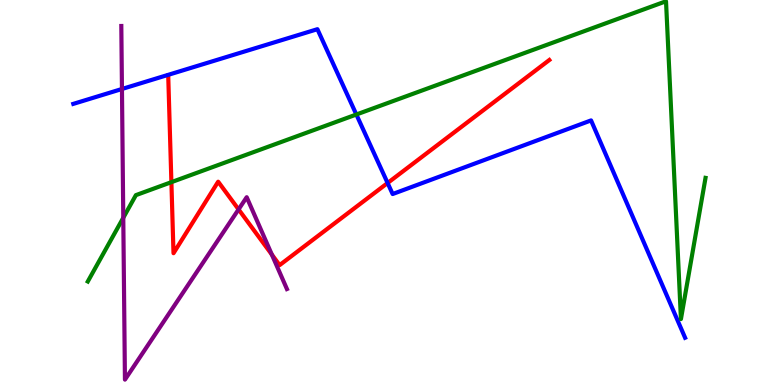[{'lines': ['blue', 'red'], 'intersections': [{'x': 5.0, 'y': 5.25}]}, {'lines': ['green', 'red'], 'intersections': [{'x': 2.21, 'y': 5.27}]}, {'lines': ['purple', 'red'], 'intersections': [{'x': 3.08, 'y': 4.56}, {'x': 3.51, 'y': 3.39}]}, {'lines': ['blue', 'green'], 'intersections': [{'x': 4.6, 'y': 7.03}]}, {'lines': ['blue', 'purple'], 'intersections': [{'x': 1.57, 'y': 7.69}]}, {'lines': ['green', 'purple'], 'intersections': [{'x': 1.59, 'y': 4.34}]}]